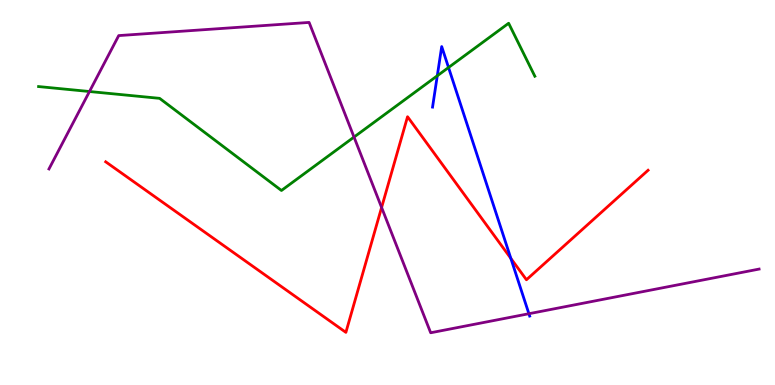[{'lines': ['blue', 'red'], 'intersections': [{'x': 6.59, 'y': 3.29}]}, {'lines': ['green', 'red'], 'intersections': []}, {'lines': ['purple', 'red'], 'intersections': [{'x': 4.92, 'y': 4.61}]}, {'lines': ['blue', 'green'], 'intersections': [{'x': 5.64, 'y': 8.03}, {'x': 5.79, 'y': 8.25}]}, {'lines': ['blue', 'purple'], 'intersections': [{'x': 6.82, 'y': 1.85}]}, {'lines': ['green', 'purple'], 'intersections': [{'x': 1.15, 'y': 7.62}, {'x': 4.57, 'y': 6.44}]}]